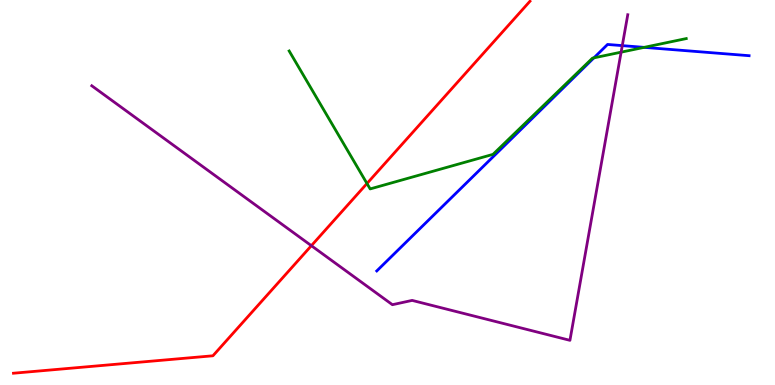[{'lines': ['blue', 'red'], 'intersections': []}, {'lines': ['green', 'red'], 'intersections': [{'x': 4.74, 'y': 5.23}]}, {'lines': ['purple', 'red'], 'intersections': [{'x': 4.02, 'y': 3.62}]}, {'lines': ['blue', 'green'], 'intersections': [{'x': 7.66, 'y': 8.5}, {'x': 8.31, 'y': 8.77}]}, {'lines': ['blue', 'purple'], 'intersections': [{'x': 8.03, 'y': 8.81}]}, {'lines': ['green', 'purple'], 'intersections': [{'x': 8.01, 'y': 8.65}]}]